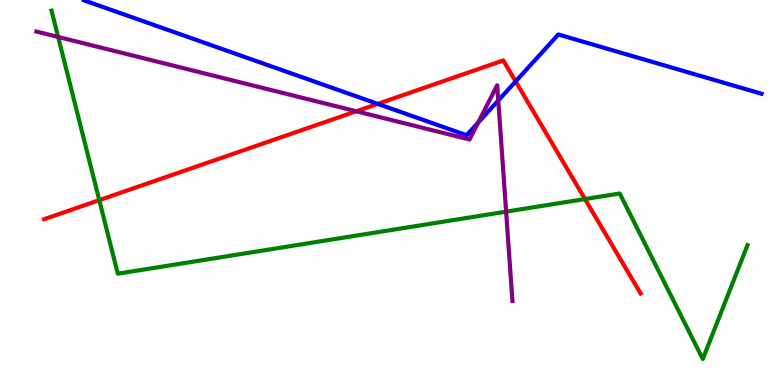[{'lines': ['blue', 'red'], 'intersections': [{'x': 4.87, 'y': 7.3}, {'x': 6.65, 'y': 7.89}]}, {'lines': ['green', 'red'], 'intersections': [{'x': 1.28, 'y': 4.8}, {'x': 7.55, 'y': 4.83}]}, {'lines': ['purple', 'red'], 'intersections': [{'x': 4.6, 'y': 7.11}]}, {'lines': ['blue', 'green'], 'intersections': []}, {'lines': ['blue', 'purple'], 'intersections': [{'x': 6.17, 'y': 6.81}, {'x': 6.43, 'y': 7.39}]}, {'lines': ['green', 'purple'], 'intersections': [{'x': 0.75, 'y': 9.04}, {'x': 6.53, 'y': 4.5}]}]